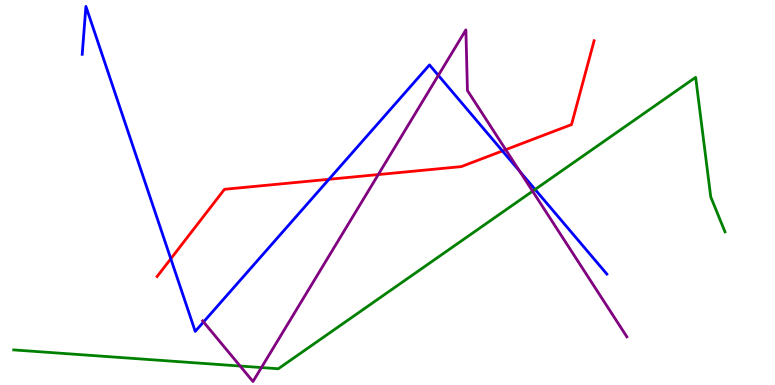[{'lines': ['blue', 'red'], 'intersections': [{'x': 2.2, 'y': 3.28}, {'x': 4.24, 'y': 5.34}, {'x': 6.48, 'y': 6.08}]}, {'lines': ['green', 'red'], 'intersections': []}, {'lines': ['purple', 'red'], 'intersections': [{'x': 4.88, 'y': 5.47}, {'x': 6.53, 'y': 6.11}]}, {'lines': ['blue', 'green'], 'intersections': [{'x': 6.9, 'y': 5.08}]}, {'lines': ['blue', 'purple'], 'intersections': [{'x': 2.63, 'y': 1.64}, {'x': 5.66, 'y': 8.04}, {'x': 6.71, 'y': 5.55}]}, {'lines': ['green', 'purple'], 'intersections': [{'x': 3.1, 'y': 0.493}, {'x': 3.37, 'y': 0.453}, {'x': 6.87, 'y': 5.03}]}]